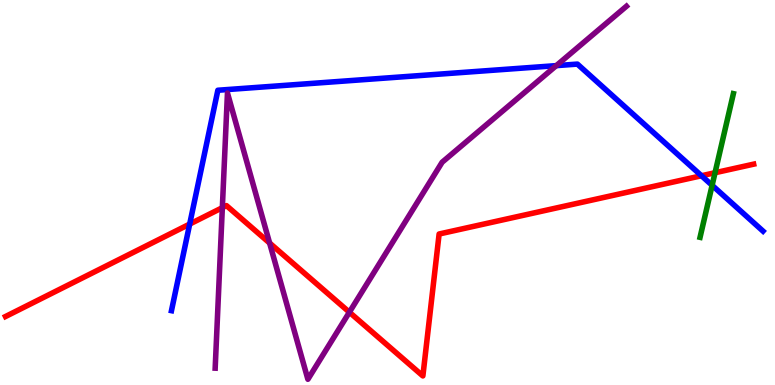[{'lines': ['blue', 'red'], 'intersections': [{'x': 2.45, 'y': 4.18}, {'x': 9.05, 'y': 5.44}]}, {'lines': ['green', 'red'], 'intersections': [{'x': 9.23, 'y': 5.51}]}, {'lines': ['purple', 'red'], 'intersections': [{'x': 2.87, 'y': 4.61}, {'x': 3.48, 'y': 3.69}, {'x': 4.51, 'y': 1.89}]}, {'lines': ['blue', 'green'], 'intersections': [{'x': 9.19, 'y': 5.19}]}, {'lines': ['blue', 'purple'], 'intersections': [{'x': 7.18, 'y': 8.3}]}, {'lines': ['green', 'purple'], 'intersections': []}]